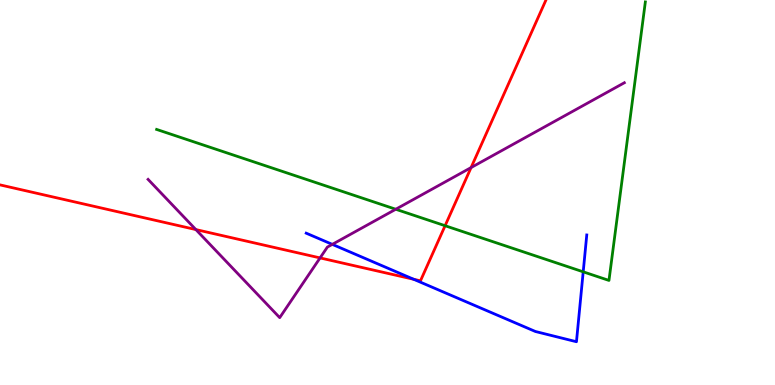[{'lines': ['blue', 'red'], 'intersections': [{'x': 5.34, 'y': 2.75}]}, {'lines': ['green', 'red'], 'intersections': [{'x': 5.74, 'y': 4.14}]}, {'lines': ['purple', 'red'], 'intersections': [{'x': 2.53, 'y': 4.04}, {'x': 4.13, 'y': 3.3}, {'x': 6.08, 'y': 5.65}]}, {'lines': ['blue', 'green'], 'intersections': [{'x': 7.53, 'y': 2.94}]}, {'lines': ['blue', 'purple'], 'intersections': [{'x': 4.29, 'y': 3.65}]}, {'lines': ['green', 'purple'], 'intersections': [{'x': 5.11, 'y': 4.56}]}]